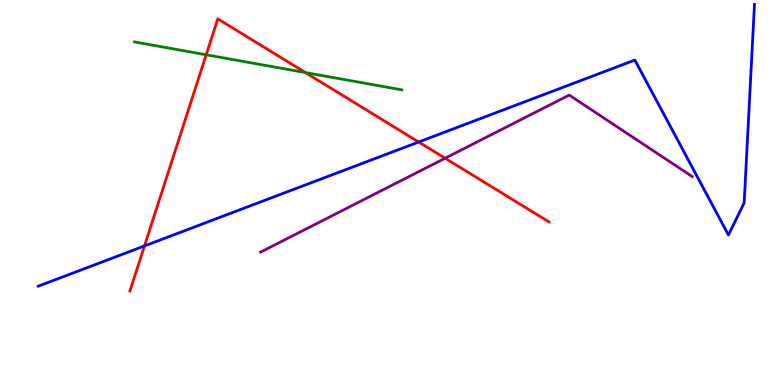[{'lines': ['blue', 'red'], 'intersections': [{'x': 1.86, 'y': 3.61}, {'x': 5.4, 'y': 6.31}]}, {'lines': ['green', 'red'], 'intersections': [{'x': 2.66, 'y': 8.58}, {'x': 3.94, 'y': 8.11}]}, {'lines': ['purple', 'red'], 'intersections': [{'x': 5.74, 'y': 5.89}]}, {'lines': ['blue', 'green'], 'intersections': []}, {'lines': ['blue', 'purple'], 'intersections': []}, {'lines': ['green', 'purple'], 'intersections': []}]